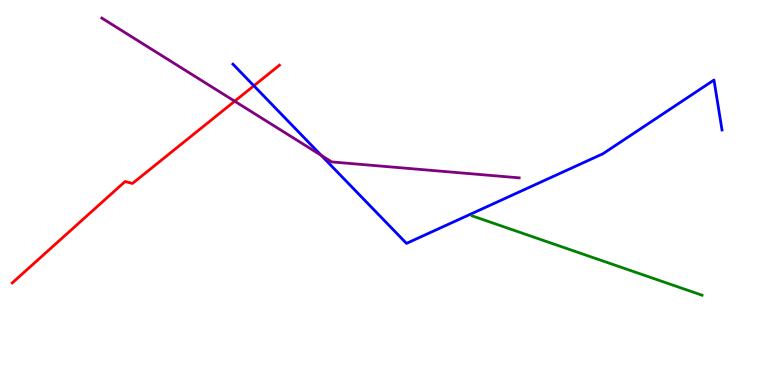[{'lines': ['blue', 'red'], 'intersections': [{'x': 3.28, 'y': 7.77}]}, {'lines': ['green', 'red'], 'intersections': []}, {'lines': ['purple', 'red'], 'intersections': [{'x': 3.03, 'y': 7.37}]}, {'lines': ['blue', 'green'], 'intersections': []}, {'lines': ['blue', 'purple'], 'intersections': [{'x': 4.15, 'y': 5.96}]}, {'lines': ['green', 'purple'], 'intersections': []}]